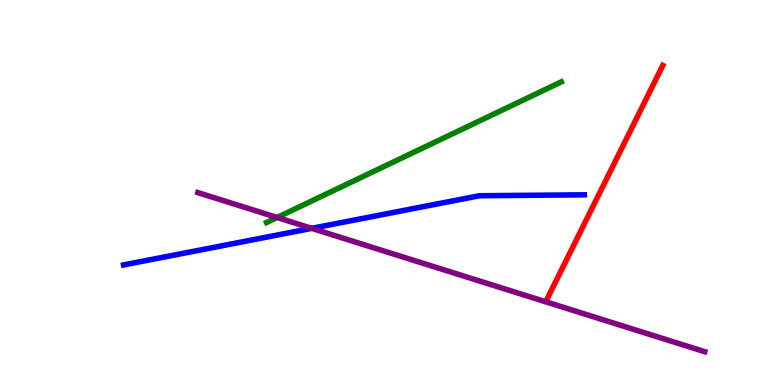[{'lines': ['blue', 'red'], 'intersections': []}, {'lines': ['green', 'red'], 'intersections': []}, {'lines': ['purple', 'red'], 'intersections': []}, {'lines': ['blue', 'green'], 'intersections': []}, {'lines': ['blue', 'purple'], 'intersections': [{'x': 4.02, 'y': 4.07}]}, {'lines': ['green', 'purple'], 'intersections': [{'x': 3.58, 'y': 4.35}]}]